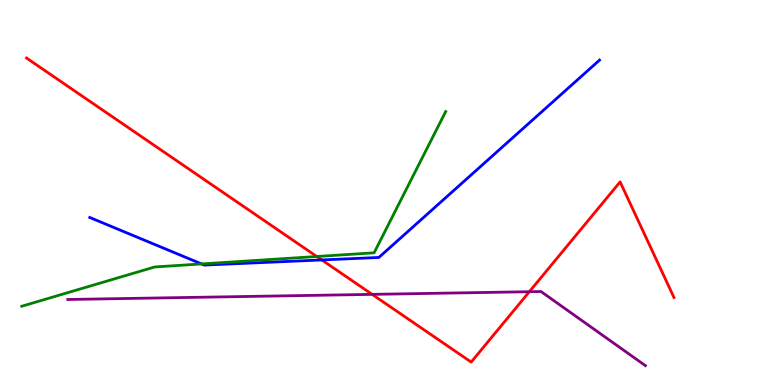[{'lines': ['blue', 'red'], 'intersections': [{'x': 4.15, 'y': 3.25}]}, {'lines': ['green', 'red'], 'intersections': [{'x': 4.09, 'y': 3.34}]}, {'lines': ['purple', 'red'], 'intersections': [{'x': 4.8, 'y': 2.35}, {'x': 6.83, 'y': 2.42}]}, {'lines': ['blue', 'green'], 'intersections': [{'x': 2.6, 'y': 3.14}]}, {'lines': ['blue', 'purple'], 'intersections': []}, {'lines': ['green', 'purple'], 'intersections': []}]